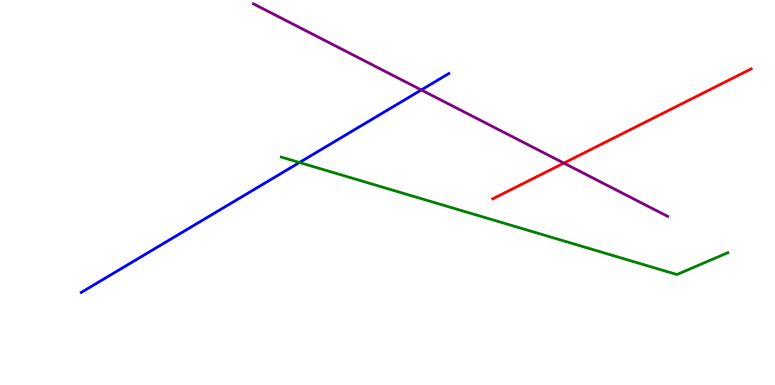[{'lines': ['blue', 'red'], 'intersections': []}, {'lines': ['green', 'red'], 'intersections': []}, {'lines': ['purple', 'red'], 'intersections': [{'x': 7.28, 'y': 5.76}]}, {'lines': ['blue', 'green'], 'intersections': [{'x': 3.86, 'y': 5.78}]}, {'lines': ['blue', 'purple'], 'intersections': [{'x': 5.44, 'y': 7.66}]}, {'lines': ['green', 'purple'], 'intersections': []}]